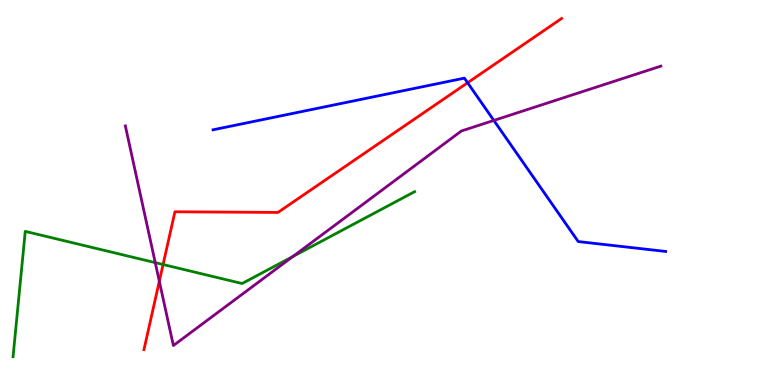[{'lines': ['blue', 'red'], 'intersections': [{'x': 6.03, 'y': 7.85}]}, {'lines': ['green', 'red'], 'intersections': [{'x': 2.1, 'y': 3.13}]}, {'lines': ['purple', 'red'], 'intersections': [{'x': 2.06, 'y': 2.69}]}, {'lines': ['blue', 'green'], 'intersections': []}, {'lines': ['blue', 'purple'], 'intersections': [{'x': 6.37, 'y': 6.87}]}, {'lines': ['green', 'purple'], 'intersections': [{'x': 2.0, 'y': 3.18}, {'x': 3.78, 'y': 3.34}]}]